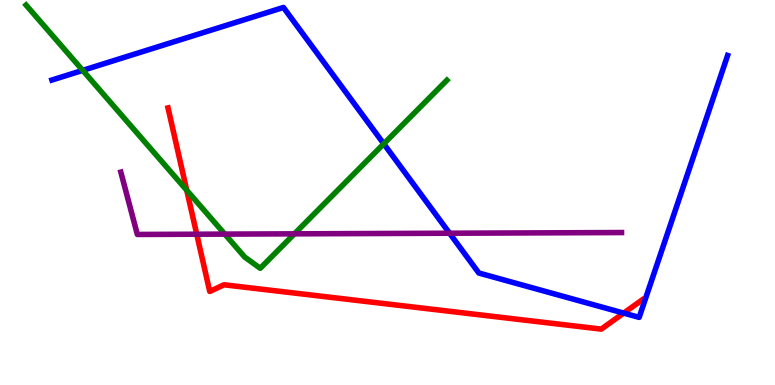[{'lines': ['blue', 'red'], 'intersections': [{'x': 8.05, 'y': 1.87}]}, {'lines': ['green', 'red'], 'intersections': [{'x': 2.41, 'y': 5.06}]}, {'lines': ['purple', 'red'], 'intersections': [{'x': 2.54, 'y': 3.92}]}, {'lines': ['blue', 'green'], 'intersections': [{'x': 1.07, 'y': 8.17}, {'x': 4.95, 'y': 6.26}]}, {'lines': ['blue', 'purple'], 'intersections': [{'x': 5.8, 'y': 3.94}]}, {'lines': ['green', 'purple'], 'intersections': [{'x': 2.9, 'y': 3.92}, {'x': 3.8, 'y': 3.93}]}]